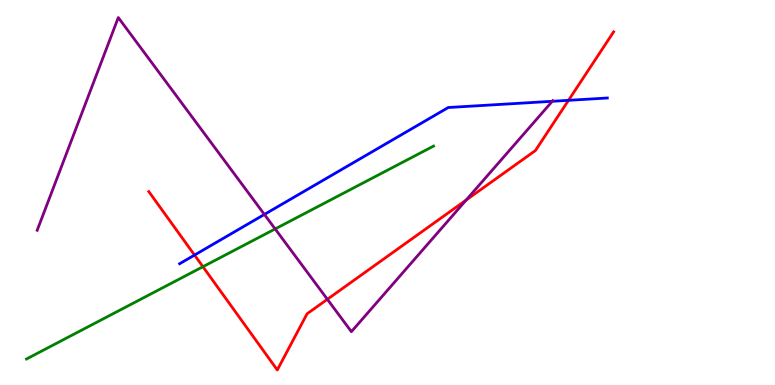[{'lines': ['blue', 'red'], 'intersections': [{'x': 2.51, 'y': 3.37}, {'x': 7.34, 'y': 7.39}]}, {'lines': ['green', 'red'], 'intersections': [{'x': 2.62, 'y': 3.07}]}, {'lines': ['purple', 'red'], 'intersections': [{'x': 4.22, 'y': 2.23}, {'x': 6.01, 'y': 4.8}]}, {'lines': ['blue', 'green'], 'intersections': []}, {'lines': ['blue', 'purple'], 'intersections': [{'x': 3.41, 'y': 4.43}, {'x': 7.13, 'y': 7.37}]}, {'lines': ['green', 'purple'], 'intersections': [{'x': 3.55, 'y': 4.05}]}]